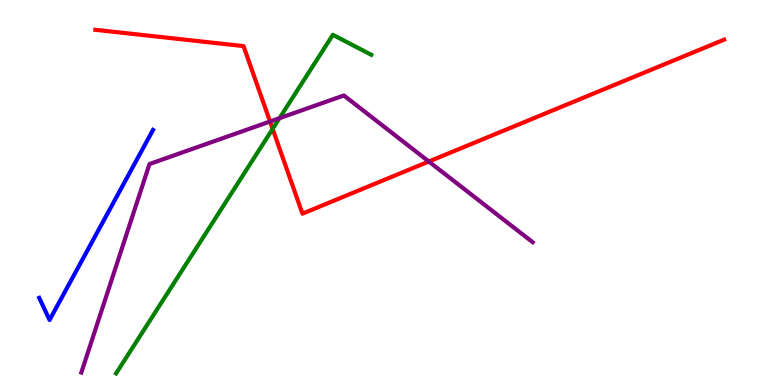[{'lines': ['blue', 'red'], 'intersections': []}, {'lines': ['green', 'red'], 'intersections': [{'x': 3.52, 'y': 6.65}]}, {'lines': ['purple', 'red'], 'intersections': [{'x': 3.48, 'y': 6.84}, {'x': 5.53, 'y': 5.8}]}, {'lines': ['blue', 'green'], 'intersections': []}, {'lines': ['blue', 'purple'], 'intersections': []}, {'lines': ['green', 'purple'], 'intersections': [{'x': 3.61, 'y': 6.93}]}]